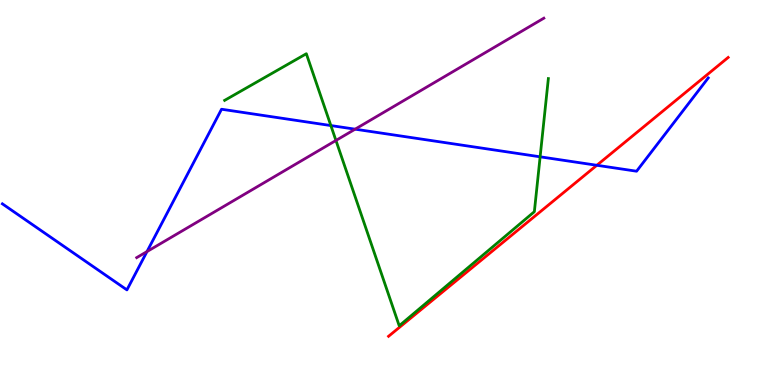[{'lines': ['blue', 'red'], 'intersections': [{'x': 7.7, 'y': 5.71}]}, {'lines': ['green', 'red'], 'intersections': []}, {'lines': ['purple', 'red'], 'intersections': []}, {'lines': ['blue', 'green'], 'intersections': [{'x': 4.27, 'y': 6.74}, {'x': 6.97, 'y': 5.93}]}, {'lines': ['blue', 'purple'], 'intersections': [{'x': 1.9, 'y': 3.47}, {'x': 4.58, 'y': 6.64}]}, {'lines': ['green', 'purple'], 'intersections': [{'x': 4.33, 'y': 6.35}]}]